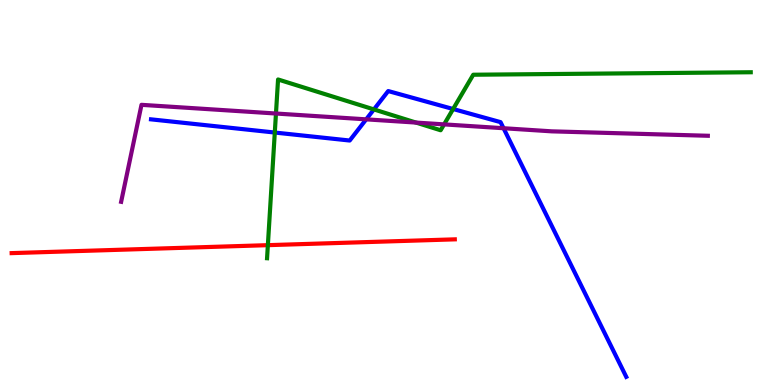[{'lines': ['blue', 'red'], 'intersections': []}, {'lines': ['green', 'red'], 'intersections': [{'x': 3.46, 'y': 3.63}]}, {'lines': ['purple', 'red'], 'intersections': []}, {'lines': ['blue', 'green'], 'intersections': [{'x': 3.55, 'y': 6.56}, {'x': 4.82, 'y': 7.16}, {'x': 5.85, 'y': 7.17}]}, {'lines': ['blue', 'purple'], 'intersections': [{'x': 4.72, 'y': 6.9}, {'x': 6.5, 'y': 6.67}]}, {'lines': ['green', 'purple'], 'intersections': [{'x': 3.56, 'y': 7.05}, {'x': 5.37, 'y': 6.82}, {'x': 5.73, 'y': 6.77}]}]